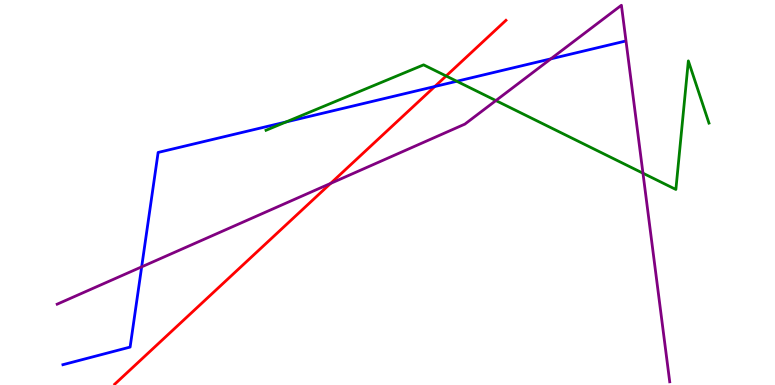[{'lines': ['blue', 'red'], 'intersections': [{'x': 5.61, 'y': 7.75}]}, {'lines': ['green', 'red'], 'intersections': [{'x': 5.76, 'y': 8.03}]}, {'lines': ['purple', 'red'], 'intersections': [{'x': 4.27, 'y': 5.24}]}, {'lines': ['blue', 'green'], 'intersections': [{'x': 3.69, 'y': 6.83}, {'x': 5.89, 'y': 7.89}]}, {'lines': ['blue', 'purple'], 'intersections': [{'x': 1.83, 'y': 3.07}, {'x': 7.11, 'y': 8.47}]}, {'lines': ['green', 'purple'], 'intersections': [{'x': 6.4, 'y': 7.39}, {'x': 8.3, 'y': 5.5}]}]